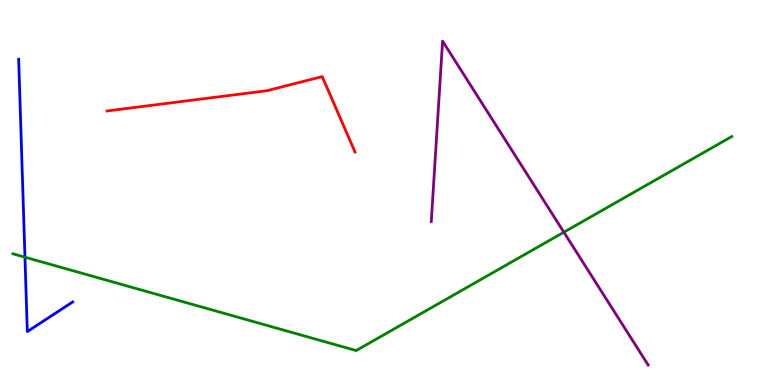[{'lines': ['blue', 'red'], 'intersections': []}, {'lines': ['green', 'red'], 'intersections': []}, {'lines': ['purple', 'red'], 'intersections': []}, {'lines': ['blue', 'green'], 'intersections': [{'x': 0.322, 'y': 3.32}]}, {'lines': ['blue', 'purple'], 'intersections': []}, {'lines': ['green', 'purple'], 'intersections': [{'x': 7.28, 'y': 3.97}]}]